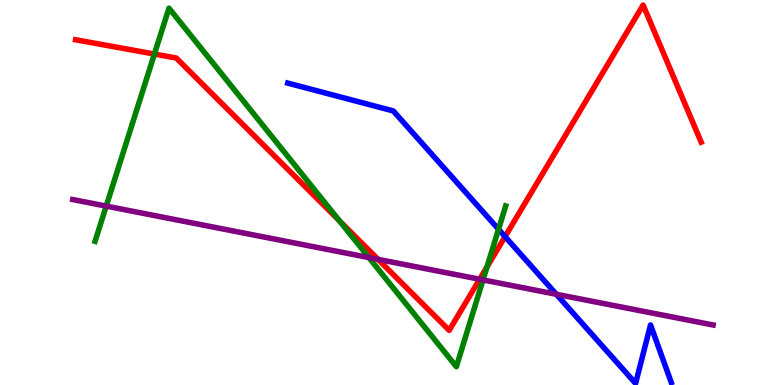[{'lines': ['blue', 'red'], 'intersections': [{'x': 6.52, 'y': 3.85}]}, {'lines': ['green', 'red'], 'intersections': [{'x': 1.99, 'y': 8.6}, {'x': 4.38, 'y': 4.27}, {'x': 6.28, 'y': 3.07}]}, {'lines': ['purple', 'red'], 'intersections': [{'x': 4.88, 'y': 3.26}, {'x': 6.19, 'y': 2.75}]}, {'lines': ['blue', 'green'], 'intersections': [{'x': 6.43, 'y': 4.04}]}, {'lines': ['blue', 'purple'], 'intersections': [{'x': 7.18, 'y': 2.36}]}, {'lines': ['green', 'purple'], 'intersections': [{'x': 1.37, 'y': 4.65}, {'x': 4.76, 'y': 3.31}, {'x': 6.23, 'y': 2.73}]}]